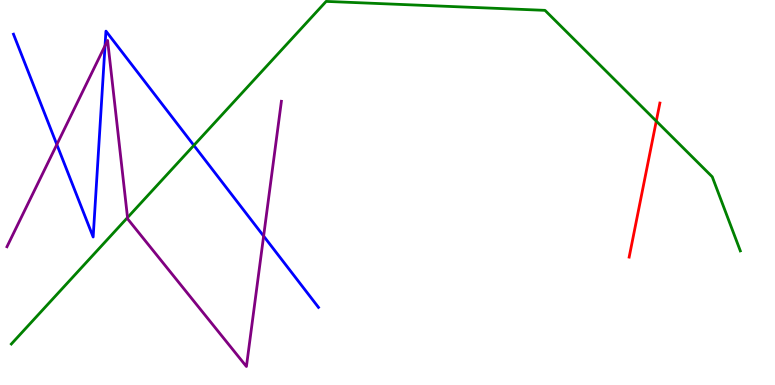[{'lines': ['blue', 'red'], 'intersections': []}, {'lines': ['green', 'red'], 'intersections': [{'x': 8.47, 'y': 6.85}]}, {'lines': ['purple', 'red'], 'intersections': []}, {'lines': ['blue', 'green'], 'intersections': [{'x': 2.5, 'y': 6.22}]}, {'lines': ['blue', 'purple'], 'intersections': [{'x': 0.733, 'y': 6.25}, {'x': 1.36, 'y': 8.81}, {'x': 3.4, 'y': 3.87}]}, {'lines': ['green', 'purple'], 'intersections': [{'x': 1.65, 'y': 4.35}]}]